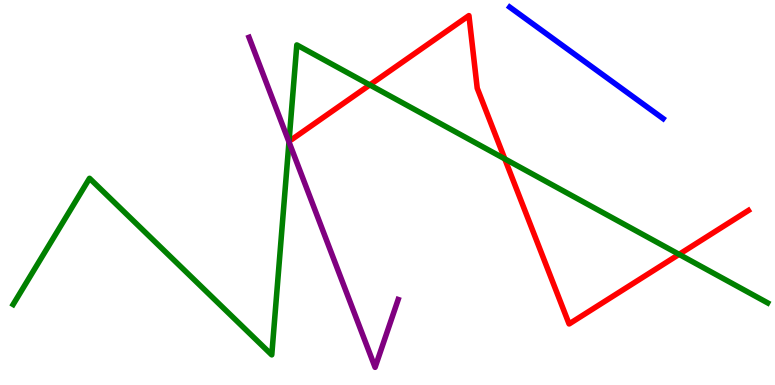[{'lines': ['blue', 'red'], 'intersections': []}, {'lines': ['green', 'red'], 'intersections': [{'x': 4.77, 'y': 7.79}, {'x': 6.51, 'y': 5.87}, {'x': 8.76, 'y': 3.39}]}, {'lines': ['purple', 'red'], 'intersections': []}, {'lines': ['blue', 'green'], 'intersections': []}, {'lines': ['blue', 'purple'], 'intersections': []}, {'lines': ['green', 'purple'], 'intersections': [{'x': 3.73, 'y': 6.31}]}]